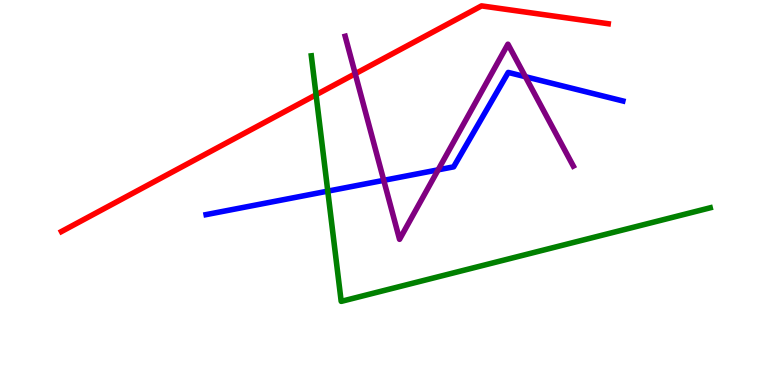[{'lines': ['blue', 'red'], 'intersections': []}, {'lines': ['green', 'red'], 'intersections': [{'x': 4.08, 'y': 7.54}]}, {'lines': ['purple', 'red'], 'intersections': [{'x': 4.58, 'y': 8.08}]}, {'lines': ['blue', 'green'], 'intersections': [{'x': 4.23, 'y': 5.04}]}, {'lines': ['blue', 'purple'], 'intersections': [{'x': 4.95, 'y': 5.32}, {'x': 5.65, 'y': 5.59}, {'x': 6.78, 'y': 8.01}]}, {'lines': ['green', 'purple'], 'intersections': []}]